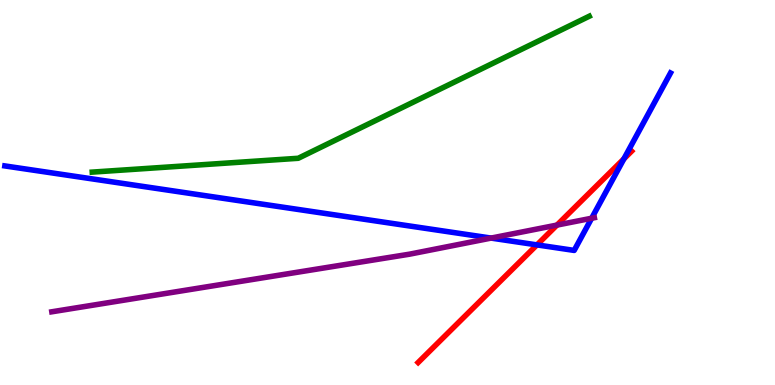[{'lines': ['blue', 'red'], 'intersections': [{'x': 6.93, 'y': 3.64}, {'x': 8.05, 'y': 5.88}]}, {'lines': ['green', 'red'], 'intersections': []}, {'lines': ['purple', 'red'], 'intersections': [{'x': 7.19, 'y': 4.15}]}, {'lines': ['blue', 'green'], 'intersections': []}, {'lines': ['blue', 'purple'], 'intersections': [{'x': 6.34, 'y': 3.82}, {'x': 7.63, 'y': 4.33}]}, {'lines': ['green', 'purple'], 'intersections': []}]